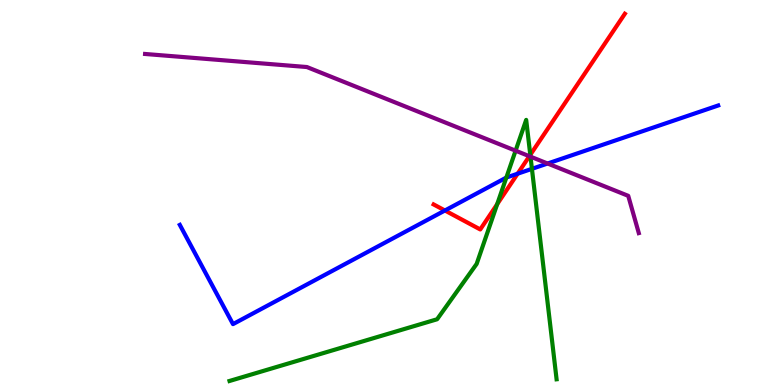[{'lines': ['blue', 'red'], 'intersections': [{'x': 5.74, 'y': 4.53}, {'x': 6.68, 'y': 5.49}]}, {'lines': ['green', 'red'], 'intersections': [{'x': 6.42, 'y': 4.7}, {'x': 6.84, 'y': 5.98}]}, {'lines': ['purple', 'red'], 'intersections': [{'x': 6.83, 'y': 5.94}]}, {'lines': ['blue', 'green'], 'intersections': [{'x': 6.53, 'y': 5.39}, {'x': 6.86, 'y': 5.61}]}, {'lines': ['blue', 'purple'], 'intersections': [{'x': 7.07, 'y': 5.75}]}, {'lines': ['green', 'purple'], 'intersections': [{'x': 6.65, 'y': 6.09}, {'x': 6.85, 'y': 5.93}]}]